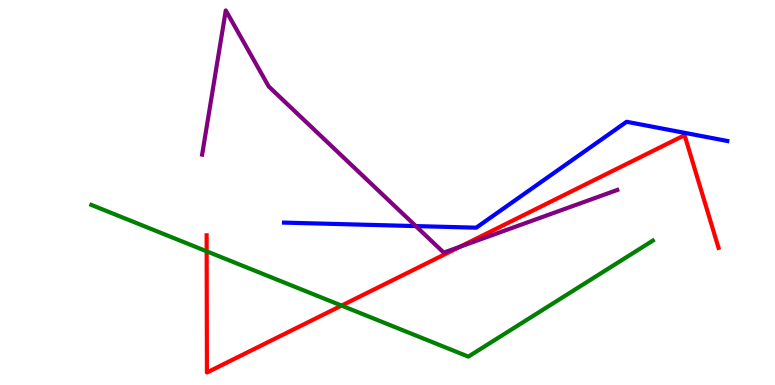[{'lines': ['blue', 'red'], 'intersections': []}, {'lines': ['green', 'red'], 'intersections': [{'x': 2.67, 'y': 3.47}, {'x': 4.41, 'y': 2.06}]}, {'lines': ['purple', 'red'], 'intersections': [{'x': 5.94, 'y': 3.59}]}, {'lines': ['blue', 'green'], 'intersections': []}, {'lines': ['blue', 'purple'], 'intersections': [{'x': 5.37, 'y': 4.13}]}, {'lines': ['green', 'purple'], 'intersections': []}]